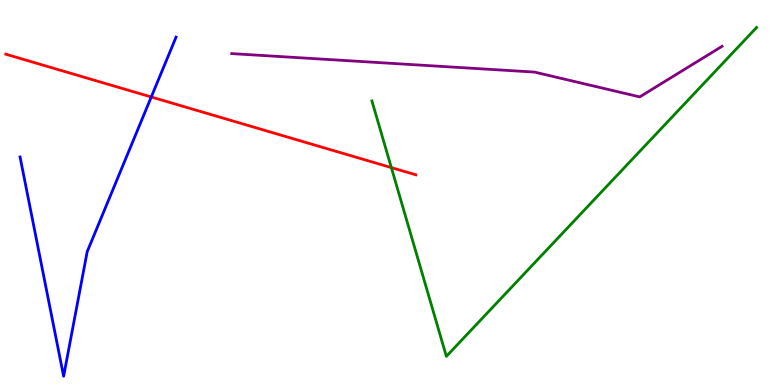[{'lines': ['blue', 'red'], 'intersections': [{'x': 1.95, 'y': 7.48}]}, {'lines': ['green', 'red'], 'intersections': [{'x': 5.05, 'y': 5.65}]}, {'lines': ['purple', 'red'], 'intersections': []}, {'lines': ['blue', 'green'], 'intersections': []}, {'lines': ['blue', 'purple'], 'intersections': []}, {'lines': ['green', 'purple'], 'intersections': []}]